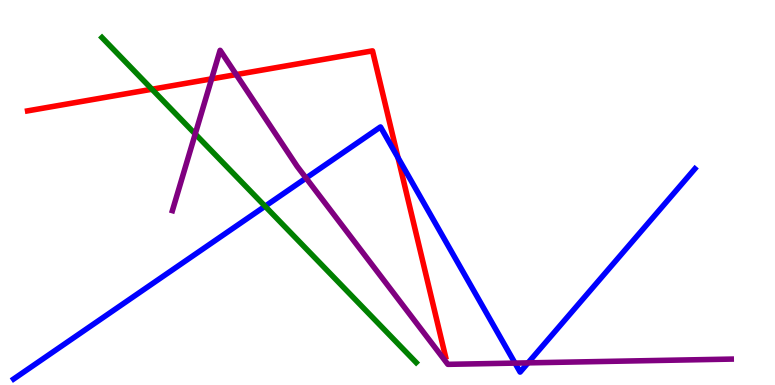[{'lines': ['blue', 'red'], 'intersections': [{'x': 5.14, 'y': 5.9}]}, {'lines': ['green', 'red'], 'intersections': [{'x': 1.96, 'y': 7.68}]}, {'lines': ['purple', 'red'], 'intersections': [{'x': 2.73, 'y': 7.95}, {'x': 3.05, 'y': 8.06}]}, {'lines': ['blue', 'green'], 'intersections': [{'x': 3.42, 'y': 4.64}]}, {'lines': ['blue', 'purple'], 'intersections': [{'x': 3.95, 'y': 5.37}, {'x': 6.65, 'y': 0.569}, {'x': 6.81, 'y': 0.575}]}, {'lines': ['green', 'purple'], 'intersections': [{'x': 2.52, 'y': 6.52}]}]